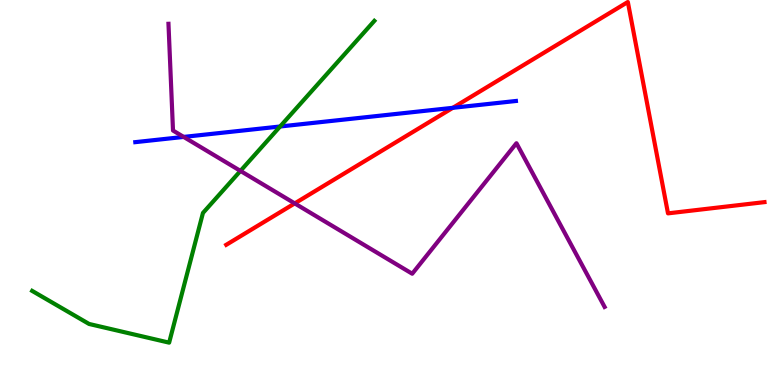[{'lines': ['blue', 'red'], 'intersections': [{'x': 5.84, 'y': 7.2}]}, {'lines': ['green', 'red'], 'intersections': []}, {'lines': ['purple', 'red'], 'intersections': [{'x': 3.8, 'y': 4.72}]}, {'lines': ['blue', 'green'], 'intersections': [{'x': 3.61, 'y': 6.71}]}, {'lines': ['blue', 'purple'], 'intersections': [{'x': 2.37, 'y': 6.44}]}, {'lines': ['green', 'purple'], 'intersections': [{'x': 3.1, 'y': 5.56}]}]